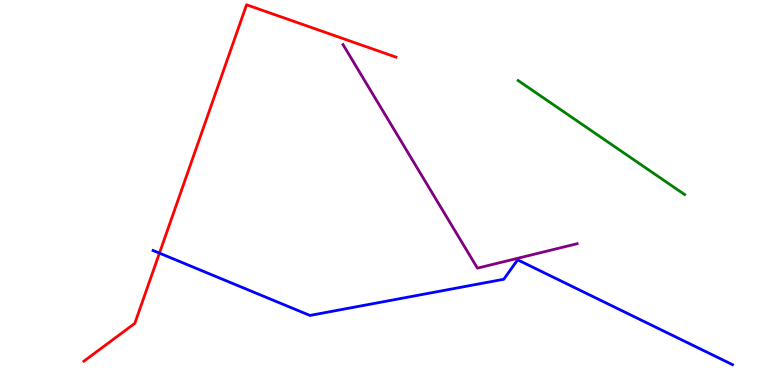[{'lines': ['blue', 'red'], 'intersections': [{'x': 2.06, 'y': 3.43}]}, {'lines': ['green', 'red'], 'intersections': []}, {'lines': ['purple', 'red'], 'intersections': []}, {'lines': ['blue', 'green'], 'intersections': []}, {'lines': ['blue', 'purple'], 'intersections': []}, {'lines': ['green', 'purple'], 'intersections': []}]